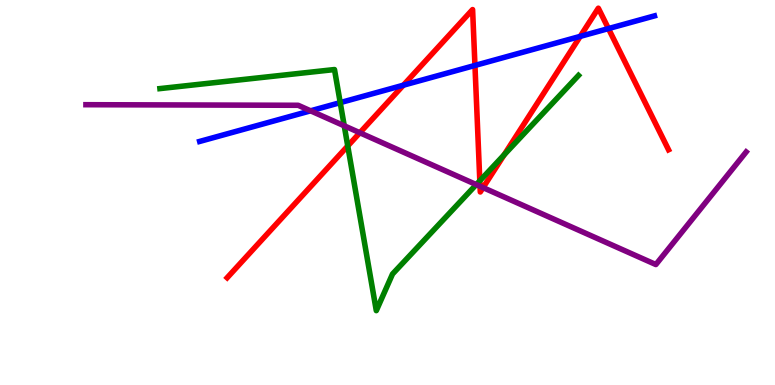[{'lines': ['blue', 'red'], 'intersections': [{'x': 5.2, 'y': 7.79}, {'x': 6.13, 'y': 8.3}, {'x': 7.49, 'y': 9.06}, {'x': 7.85, 'y': 9.26}]}, {'lines': ['green', 'red'], 'intersections': [{'x': 4.49, 'y': 6.21}, {'x': 6.19, 'y': 5.3}, {'x': 6.51, 'y': 5.98}]}, {'lines': ['purple', 'red'], 'intersections': [{'x': 4.64, 'y': 6.55}, {'x': 6.19, 'y': 5.16}, {'x': 6.23, 'y': 5.13}]}, {'lines': ['blue', 'green'], 'intersections': [{'x': 4.39, 'y': 7.33}]}, {'lines': ['blue', 'purple'], 'intersections': [{'x': 4.01, 'y': 7.12}]}, {'lines': ['green', 'purple'], 'intersections': [{'x': 4.44, 'y': 6.73}, {'x': 6.15, 'y': 5.21}]}]